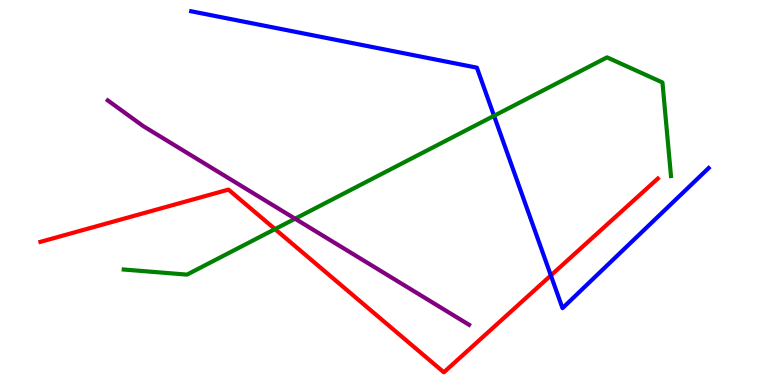[{'lines': ['blue', 'red'], 'intersections': [{'x': 7.11, 'y': 2.85}]}, {'lines': ['green', 'red'], 'intersections': [{'x': 3.55, 'y': 4.05}]}, {'lines': ['purple', 'red'], 'intersections': []}, {'lines': ['blue', 'green'], 'intersections': [{'x': 6.37, 'y': 6.99}]}, {'lines': ['blue', 'purple'], 'intersections': []}, {'lines': ['green', 'purple'], 'intersections': [{'x': 3.81, 'y': 4.32}]}]